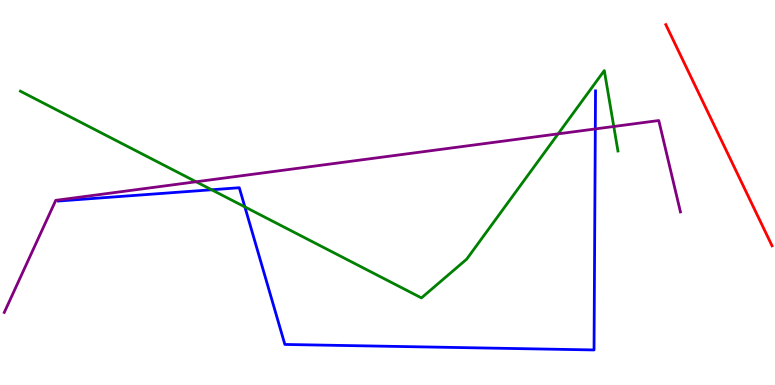[{'lines': ['blue', 'red'], 'intersections': []}, {'lines': ['green', 'red'], 'intersections': []}, {'lines': ['purple', 'red'], 'intersections': []}, {'lines': ['blue', 'green'], 'intersections': [{'x': 2.73, 'y': 5.07}, {'x': 3.16, 'y': 4.63}]}, {'lines': ['blue', 'purple'], 'intersections': [{'x': 7.68, 'y': 6.65}]}, {'lines': ['green', 'purple'], 'intersections': [{'x': 2.53, 'y': 5.28}, {'x': 7.2, 'y': 6.52}, {'x': 7.92, 'y': 6.71}]}]